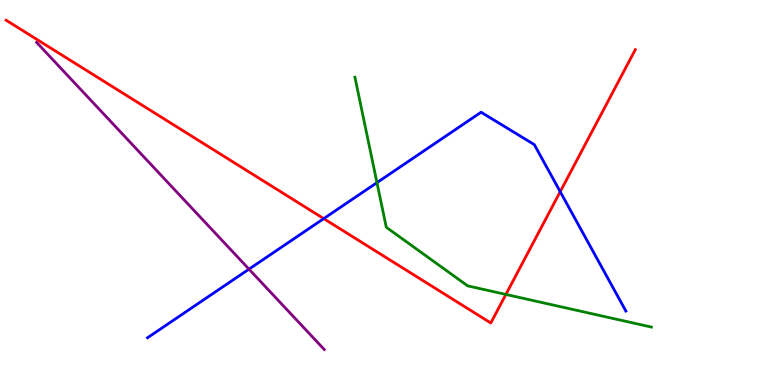[{'lines': ['blue', 'red'], 'intersections': [{'x': 4.18, 'y': 4.32}, {'x': 7.23, 'y': 5.02}]}, {'lines': ['green', 'red'], 'intersections': [{'x': 6.53, 'y': 2.35}]}, {'lines': ['purple', 'red'], 'intersections': []}, {'lines': ['blue', 'green'], 'intersections': [{'x': 4.86, 'y': 5.26}]}, {'lines': ['blue', 'purple'], 'intersections': [{'x': 3.21, 'y': 3.01}]}, {'lines': ['green', 'purple'], 'intersections': []}]